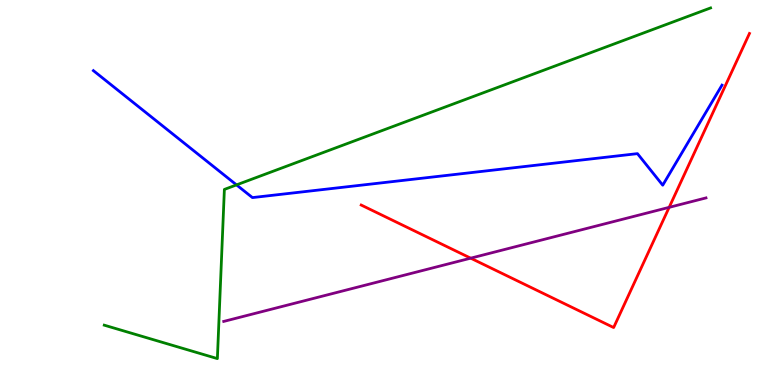[{'lines': ['blue', 'red'], 'intersections': []}, {'lines': ['green', 'red'], 'intersections': []}, {'lines': ['purple', 'red'], 'intersections': [{'x': 6.07, 'y': 3.29}, {'x': 8.63, 'y': 4.61}]}, {'lines': ['blue', 'green'], 'intersections': [{'x': 3.05, 'y': 5.2}]}, {'lines': ['blue', 'purple'], 'intersections': []}, {'lines': ['green', 'purple'], 'intersections': []}]